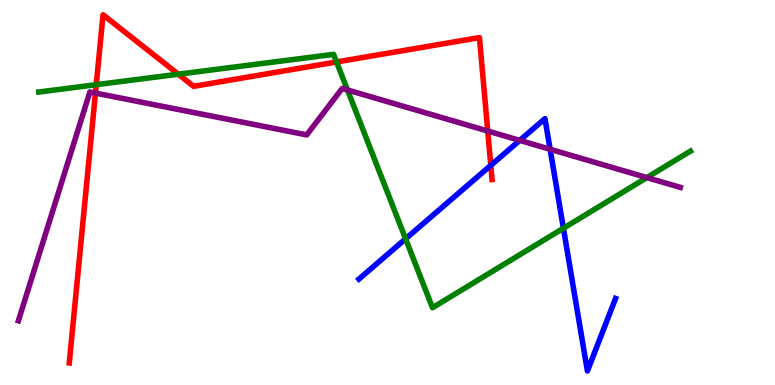[{'lines': ['blue', 'red'], 'intersections': [{'x': 6.33, 'y': 5.7}]}, {'lines': ['green', 'red'], 'intersections': [{'x': 1.24, 'y': 7.8}, {'x': 2.3, 'y': 8.07}, {'x': 4.34, 'y': 8.39}]}, {'lines': ['purple', 'red'], 'intersections': [{'x': 1.23, 'y': 7.58}, {'x': 6.29, 'y': 6.6}]}, {'lines': ['blue', 'green'], 'intersections': [{'x': 5.23, 'y': 3.8}, {'x': 7.27, 'y': 4.07}]}, {'lines': ['blue', 'purple'], 'intersections': [{'x': 6.71, 'y': 6.35}, {'x': 7.1, 'y': 6.12}]}, {'lines': ['green', 'purple'], 'intersections': [{'x': 4.48, 'y': 7.66}, {'x': 8.35, 'y': 5.39}]}]